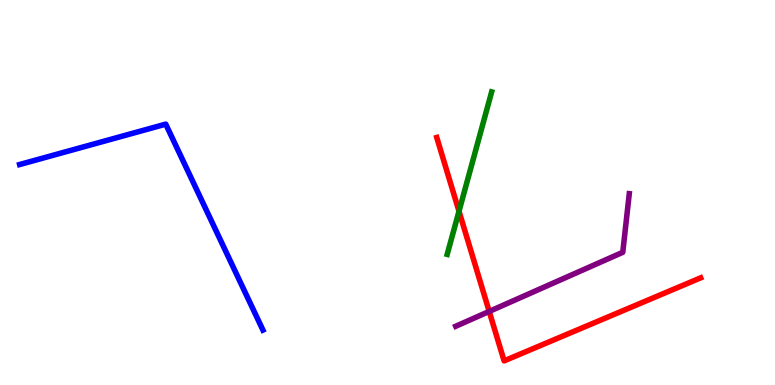[{'lines': ['blue', 'red'], 'intersections': []}, {'lines': ['green', 'red'], 'intersections': [{'x': 5.92, 'y': 4.51}]}, {'lines': ['purple', 'red'], 'intersections': [{'x': 6.31, 'y': 1.91}]}, {'lines': ['blue', 'green'], 'intersections': []}, {'lines': ['blue', 'purple'], 'intersections': []}, {'lines': ['green', 'purple'], 'intersections': []}]